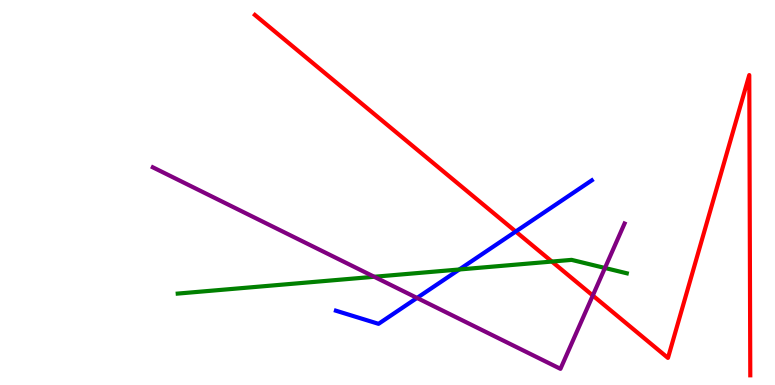[{'lines': ['blue', 'red'], 'intersections': [{'x': 6.65, 'y': 3.99}]}, {'lines': ['green', 'red'], 'intersections': [{'x': 7.12, 'y': 3.21}]}, {'lines': ['purple', 'red'], 'intersections': [{'x': 7.65, 'y': 2.32}]}, {'lines': ['blue', 'green'], 'intersections': [{'x': 5.93, 'y': 3.0}]}, {'lines': ['blue', 'purple'], 'intersections': [{'x': 5.38, 'y': 2.26}]}, {'lines': ['green', 'purple'], 'intersections': [{'x': 4.83, 'y': 2.81}, {'x': 7.81, 'y': 3.04}]}]